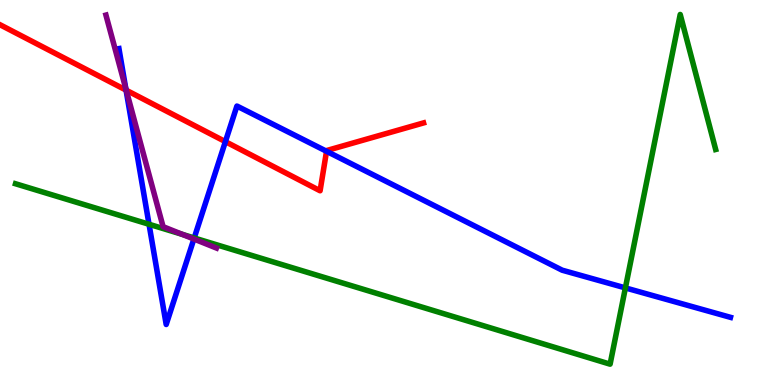[{'lines': ['blue', 'red'], 'intersections': [{'x': 1.63, 'y': 7.66}, {'x': 2.91, 'y': 6.32}, {'x': 4.21, 'y': 6.07}]}, {'lines': ['green', 'red'], 'intersections': []}, {'lines': ['purple', 'red'], 'intersections': [{'x': 1.63, 'y': 7.66}]}, {'lines': ['blue', 'green'], 'intersections': [{'x': 1.92, 'y': 4.17}, {'x': 2.51, 'y': 3.82}, {'x': 8.07, 'y': 2.52}]}, {'lines': ['blue', 'purple'], 'intersections': [{'x': 1.62, 'y': 7.7}, {'x': 2.5, 'y': 3.79}]}, {'lines': ['green', 'purple'], 'intersections': [{'x': 2.35, 'y': 3.91}]}]